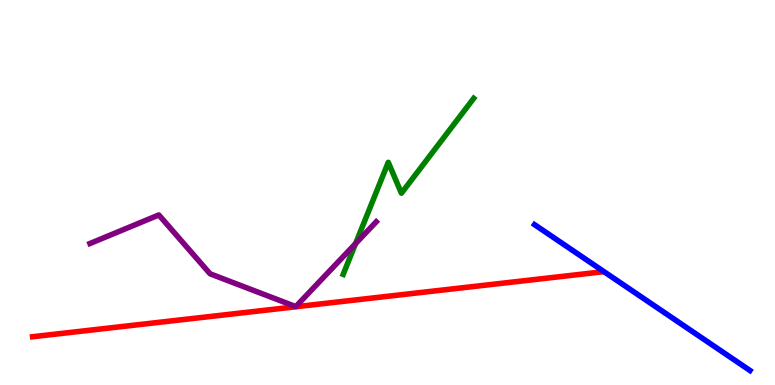[{'lines': ['blue', 'red'], 'intersections': []}, {'lines': ['green', 'red'], 'intersections': []}, {'lines': ['purple', 'red'], 'intersections': []}, {'lines': ['blue', 'green'], 'intersections': []}, {'lines': ['blue', 'purple'], 'intersections': []}, {'lines': ['green', 'purple'], 'intersections': [{'x': 4.59, 'y': 3.67}]}]